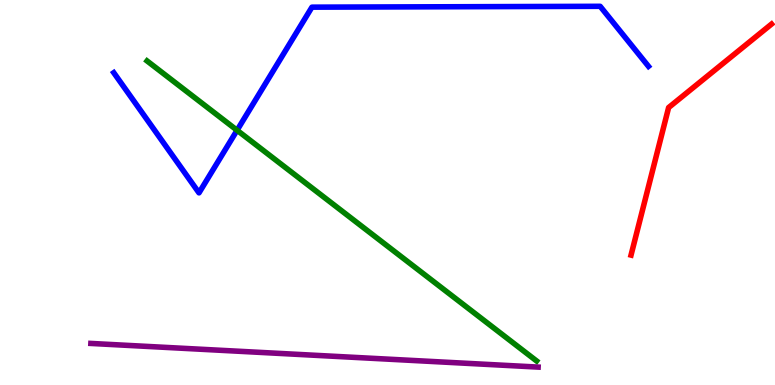[{'lines': ['blue', 'red'], 'intersections': []}, {'lines': ['green', 'red'], 'intersections': []}, {'lines': ['purple', 'red'], 'intersections': []}, {'lines': ['blue', 'green'], 'intersections': [{'x': 3.06, 'y': 6.62}]}, {'lines': ['blue', 'purple'], 'intersections': []}, {'lines': ['green', 'purple'], 'intersections': []}]